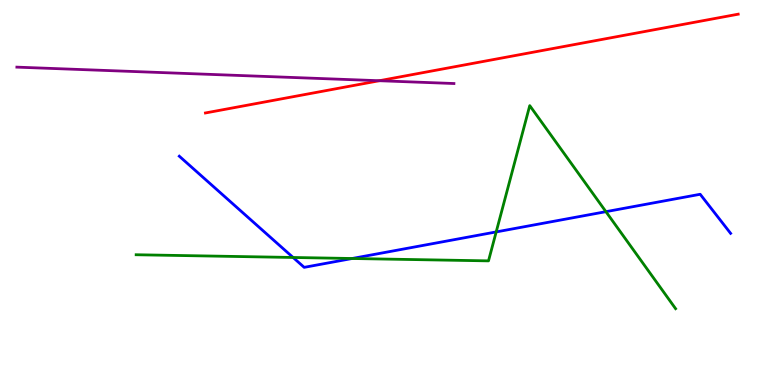[{'lines': ['blue', 'red'], 'intersections': []}, {'lines': ['green', 'red'], 'intersections': []}, {'lines': ['purple', 'red'], 'intersections': [{'x': 4.89, 'y': 7.9}]}, {'lines': ['blue', 'green'], 'intersections': [{'x': 3.78, 'y': 3.31}, {'x': 4.54, 'y': 3.29}, {'x': 6.4, 'y': 3.98}, {'x': 7.82, 'y': 4.5}]}, {'lines': ['blue', 'purple'], 'intersections': []}, {'lines': ['green', 'purple'], 'intersections': []}]